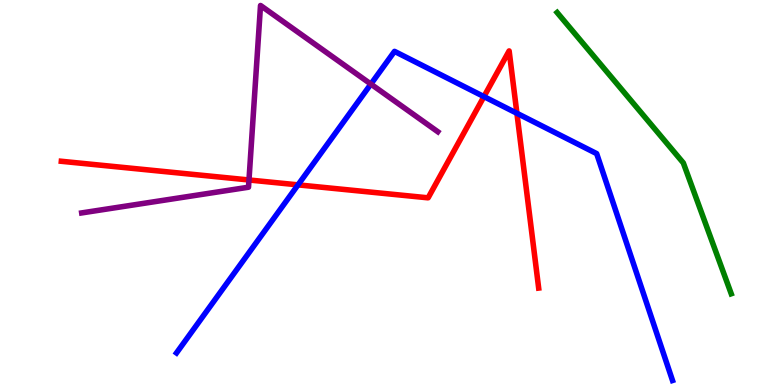[{'lines': ['blue', 'red'], 'intersections': [{'x': 3.85, 'y': 5.2}, {'x': 6.24, 'y': 7.49}, {'x': 6.67, 'y': 7.06}]}, {'lines': ['green', 'red'], 'intersections': []}, {'lines': ['purple', 'red'], 'intersections': [{'x': 3.21, 'y': 5.33}]}, {'lines': ['blue', 'green'], 'intersections': []}, {'lines': ['blue', 'purple'], 'intersections': [{'x': 4.79, 'y': 7.82}]}, {'lines': ['green', 'purple'], 'intersections': []}]